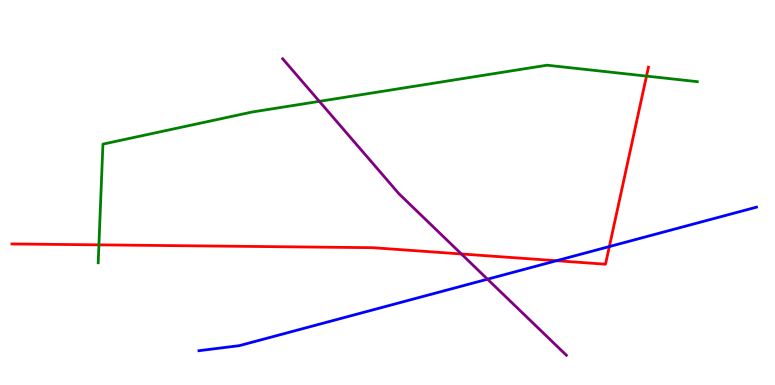[{'lines': ['blue', 'red'], 'intersections': [{'x': 7.18, 'y': 3.23}, {'x': 7.86, 'y': 3.6}]}, {'lines': ['green', 'red'], 'intersections': [{'x': 1.28, 'y': 3.64}, {'x': 8.34, 'y': 8.02}]}, {'lines': ['purple', 'red'], 'intersections': [{'x': 5.95, 'y': 3.4}]}, {'lines': ['blue', 'green'], 'intersections': []}, {'lines': ['blue', 'purple'], 'intersections': [{'x': 6.29, 'y': 2.75}]}, {'lines': ['green', 'purple'], 'intersections': [{'x': 4.12, 'y': 7.37}]}]